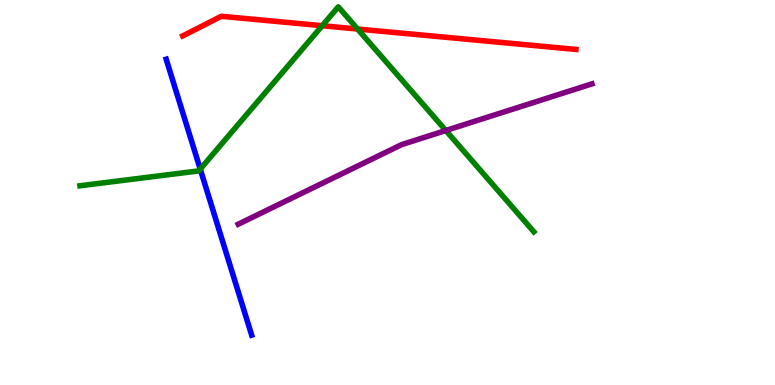[{'lines': ['blue', 'red'], 'intersections': []}, {'lines': ['green', 'red'], 'intersections': [{'x': 4.16, 'y': 9.33}, {'x': 4.61, 'y': 9.25}]}, {'lines': ['purple', 'red'], 'intersections': []}, {'lines': ['blue', 'green'], 'intersections': [{'x': 2.58, 'y': 5.61}]}, {'lines': ['blue', 'purple'], 'intersections': []}, {'lines': ['green', 'purple'], 'intersections': [{'x': 5.75, 'y': 6.61}]}]